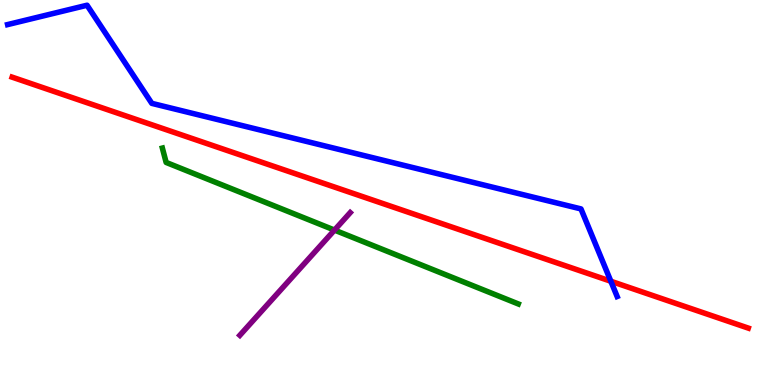[{'lines': ['blue', 'red'], 'intersections': [{'x': 7.88, 'y': 2.69}]}, {'lines': ['green', 'red'], 'intersections': []}, {'lines': ['purple', 'red'], 'intersections': []}, {'lines': ['blue', 'green'], 'intersections': []}, {'lines': ['blue', 'purple'], 'intersections': []}, {'lines': ['green', 'purple'], 'intersections': [{'x': 4.32, 'y': 4.02}]}]